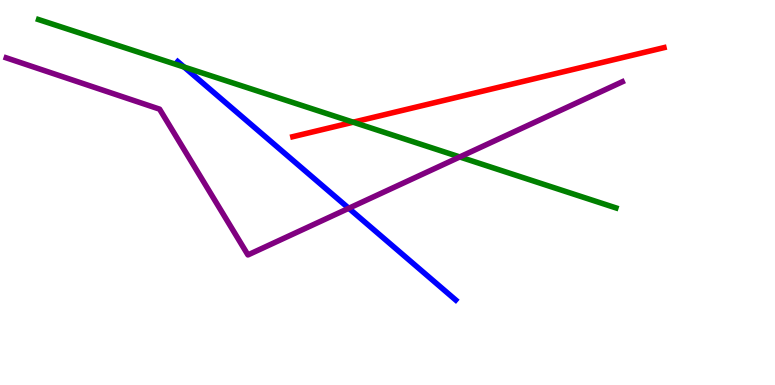[{'lines': ['blue', 'red'], 'intersections': []}, {'lines': ['green', 'red'], 'intersections': [{'x': 4.56, 'y': 6.83}]}, {'lines': ['purple', 'red'], 'intersections': []}, {'lines': ['blue', 'green'], 'intersections': [{'x': 2.38, 'y': 8.26}]}, {'lines': ['blue', 'purple'], 'intersections': [{'x': 4.5, 'y': 4.59}]}, {'lines': ['green', 'purple'], 'intersections': [{'x': 5.93, 'y': 5.92}]}]